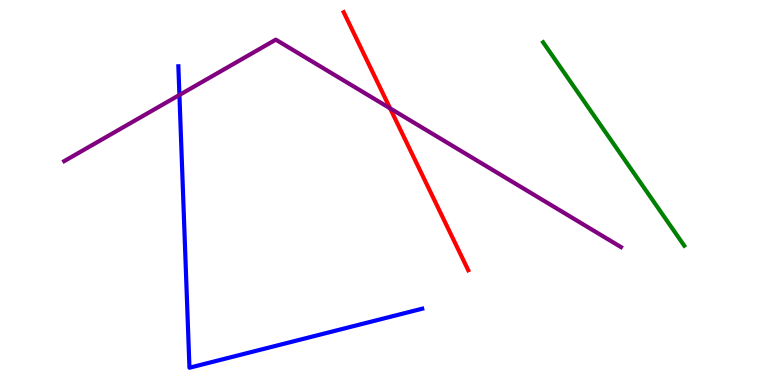[{'lines': ['blue', 'red'], 'intersections': []}, {'lines': ['green', 'red'], 'intersections': []}, {'lines': ['purple', 'red'], 'intersections': [{'x': 5.03, 'y': 7.19}]}, {'lines': ['blue', 'green'], 'intersections': []}, {'lines': ['blue', 'purple'], 'intersections': [{'x': 2.32, 'y': 7.53}]}, {'lines': ['green', 'purple'], 'intersections': []}]